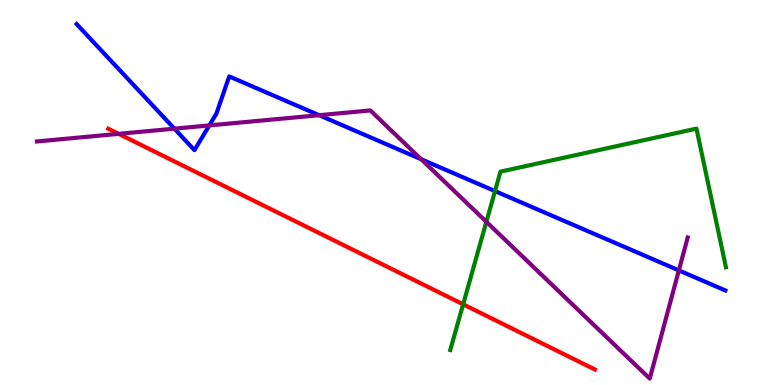[{'lines': ['blue', 'red'], 'intersections': []}, {'lines': ['green', 'red'], 'intersections': [{'x': 5.98, 'y': 2.1}]}, {'lines': ['purple', 'red'], 'intersections': [{'x': 1.53, 'y': 6.52}]}, {'lines': ['blue', 'green'], 'intersections': [{'x': 6.39, 'y': 5.04}]}, {'lines': ['blue', 'purple'], 'intersections': [{'x': 2.25, 'y': 6.66}, {'x': 2.7, 'y': 6.74}, {'x': 4.12, 'y': 7.01}, {'x': 5.43, 'y': 5.86}, {'x': 8.76, 'y': 2.98}]}, {'lines': ['green', 'purple'], 'intersections': [{'x': 6.28, 'y': 4.24}]}]